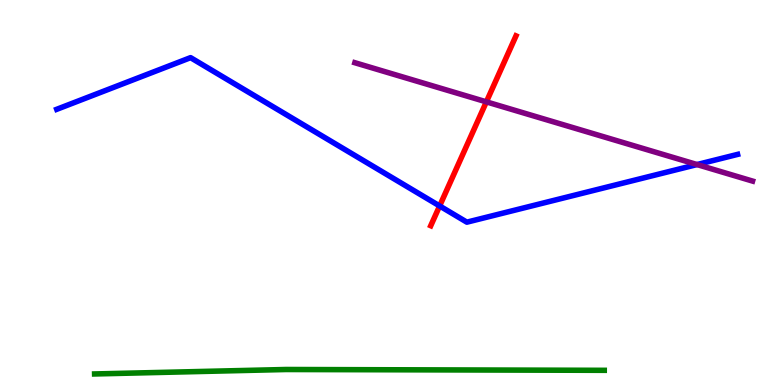[{'lines': ['blue', 'red'], 'intersections': [{'x': 5.67, 'y': 4.65}]}, {'lines': ['green', 'red'], 'intersections': []}, {'lines': ['purple', 'red'], 'intersections': [{'x': 6.28, 'y': 7.35}]}, {'lines': ['blue', 'green'], 'intersections': []}, {'lines': ['blue', 'purple'], 'intersections': [{'x': 8.99, 'y': 5.73}]}, {'lines': ['green', 'purple'], 'intersections': []}]